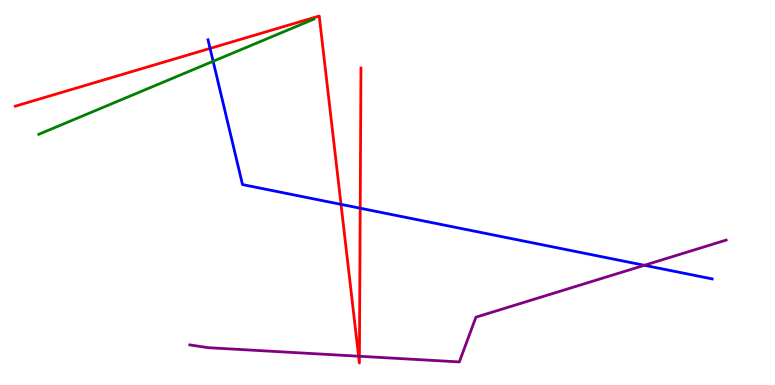[{'lines': ['blue', 'red'], 'intersections': [{'x': 2.71, 'y': 8.74}, {'x': 4.4, 'y': 4.69}, {'x': 4.65, 'y': 4.59}]}, {'lines': ['green', 'red'], 'intersections': []}, {'lines': ['purple', 'red'], 'intersections': [{'x': 4.63, 'y': 0.748}, {'x': 4.64, 'y': 0.747}]}, {'lines': ['blue', 'green'], 'intersections': [{'x': 2.75, 'y': 8.41}]}, {'lines': ['blue', 'purple'], 'intersections': [{'x': 8.31, 'y': 3.11}]}, {'lines': ['green', 'purple'], 'intersections': []}]